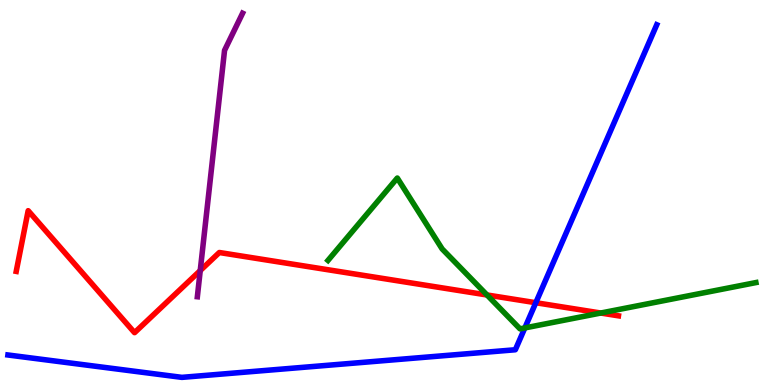[{'lines': ['blue', 'red'], 'intersections': [{'x': 6.91, 'y': 2.14}]}, {'lines': ['green', 'red'], 'intersections': [{'x': 6.28, 'y': 2.34}, {'x': 7.75, 'y': 1.87}]}, {'lines': ['purple', 'red'], 'intersections': [{'x': 2.58, 'y': 2.97}]}, {'lines': ['blue', 'green'], 'intersections': [{'x': 6.77, 'y': 1.48}]}, {'lines': ['blue', 'purple'], 'intersections': []}, {'lines': ['green', 'purple'], 'intersections': []}]